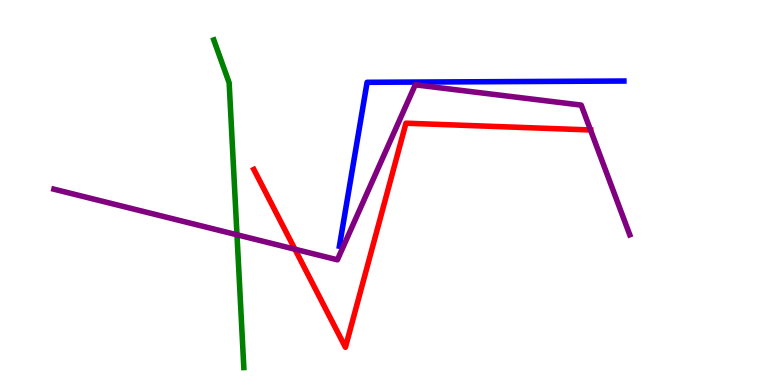[{'lines': ['blue', 'red'], 'intersections': []}, {'lines': ['green', 'red'], 'intersections': []}, {'lines': ['purple', 'red'], 'intersections': [{'x': 3.81, 'y': 3.53}, {'x': 7.62, 'y': 6.62}]}, {'lines': ['blue', 'green'], 'intersections': []}, {'lines': ['blue', 'purple'], 'intersections': []}, {'lines': ['green', 'purple'], 'intersections': [{'x': 3.06, 'y': 3.9}]}]